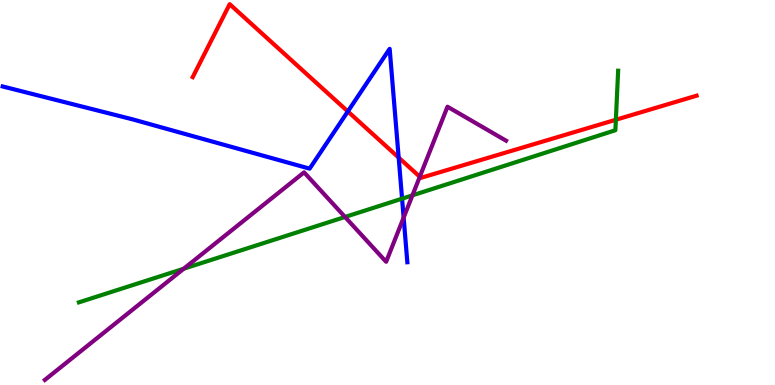[{'lines': ['blue', 'red'], 'intersections': [{'x': 4.49, 'y': 7.11}, {'x': 5.14, 'y': 5.91}]}, {'lines': ['green', 'red'], 'intersections': [{'x': 7.95, 'y': 6.89}]}, {'lines': ['purple', 'red'], 'intersections': [{'x': 5.42, 'y': 5.41}]}, {'lines': ['blue', 'green'], 'intersections': [{'x': 5.19, 'y': 4.84}]}, {'lines': ['blue', 'purple'], 'intersections': [{'x': 5.21, 'y': 4.35}]}, {'lines': ['green', 'purple'], 'intersections': [{'x': 2.37, 'y': 3.02}, {'x': 4.45, 'y': 4.36}, {'x': 5.32, 'y': 4.93}]}]